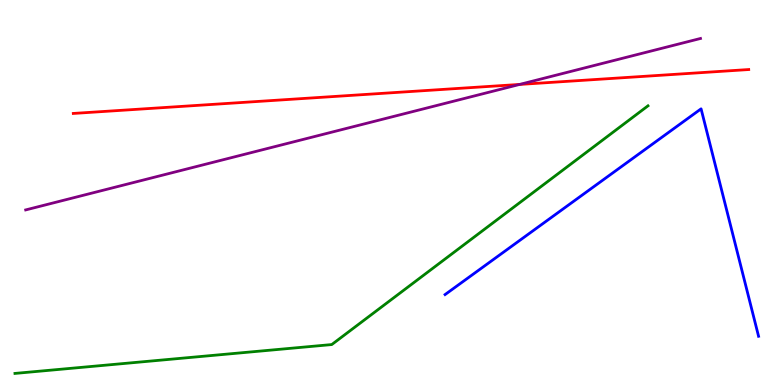[{'lines': ['blue', 'red'], 'intersections': []}, {'lines': ['green', 'red'], 'intersections': []}, {'lines': ['purple', 'red'], 'intersections': [{'x': 6.7, 'y': 7.81}]}, {'lines': ['blue', 'green'], 'intersections': []}, {'lines': ['blue', 'purple'], 'intersections': []}, {'lines': ['green', 'purple'], 'intersections': []}]